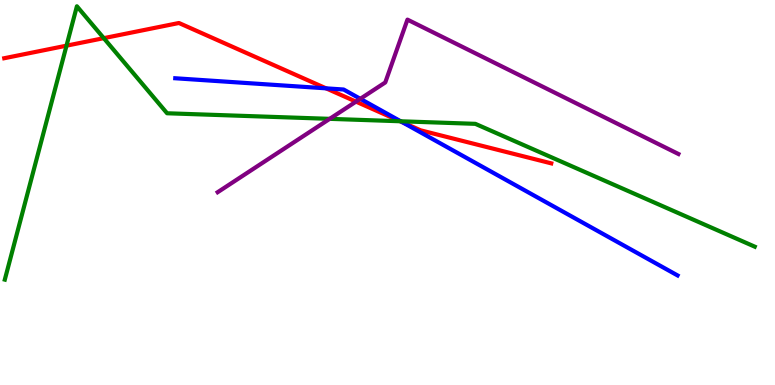[{'lines': ['blue', 'red'], 'intersections': [{'x': 4.21, 'y': 7.71}, {'x': 5.19, 'y': 6.82}]}, {'lines': ['green', 'red'], 'intersections': [{'x': 0.858, 'y': 8.81}, {'x': 1.34, 'y': 9.01}, {'x': 5.16, 'y': 6.85}]}, {'lines': ['purple', 'red'], 'intersections': [{'x': 4.59, 'y': 7.36}]}, {'lines': ['blue', 'green'], 'intersections': [{'x': 5.17, 'y': 6.85}]}, {'lines': ['blue', 'purple'], 'intersections': [{'x': 4.65, 'y': 7.43}]}, {'lines': ['green', 'purple'], 'intersections': [{'x': 4.25, 'y': 6.91}]}]